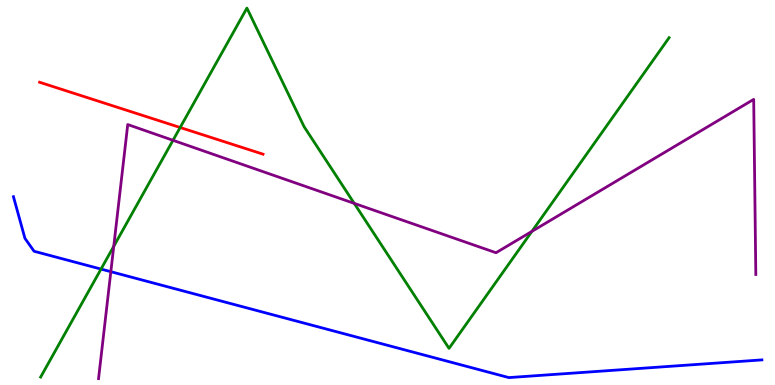[{'lines': ['blue', 'red'], 'intersections': []}, {'lines': ['green', 'red'], 'intersections': [{'x': 2.32, 'y': 6.69}]}, {'lines': ['purple', 'red'], 'intersections': []}, {'lines': ['blue', 'green'], 'intersections': [{'x': 1.3, 'y': 3.01}]}, {'lines': ['blue', 'purple'], 'intersections': [{'x': 1.43, 'y': 2.94}]}, {'lines': ['green', 'purple'], 'intersections': [{'x': 1.47, 'y': 3.6}, {'x': 2.23, 'y': 6.36}, {'x': 4.57, 'y': 4.72}, {'x': 6.86, 'y': 3.99}]}]